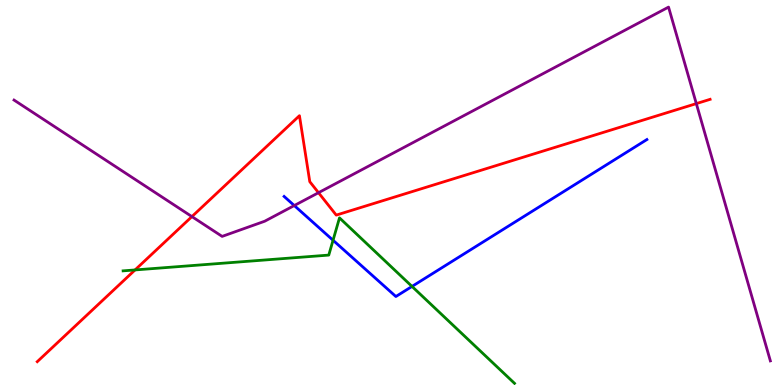[{'lines': ['blue', 'red'], 'intersections': []}, {'lines': ['green', 'red'], 'intersections': [{'x': 1.74, 'y': 2.99}]}, {'lines': ['purple', 'red'], 'intersections': [{'x': 2.48, 'y': 4.37}, {'x': 4.11, 'y': 4.99}, {'x': 8.98, 'y': 7.31}]}, {'lines': ['blue', 'green'], 'intersections': [{'x': 4.3, 'y': 3.76}, {'x': 5.32, 'y': 2.56}]}, {'lines': ['blue', 'purple'], 'intersections': [{'x': 3.8, 'y': 4.66}]}, {'lines': ['green', 'purple'], 'intersections': []}]